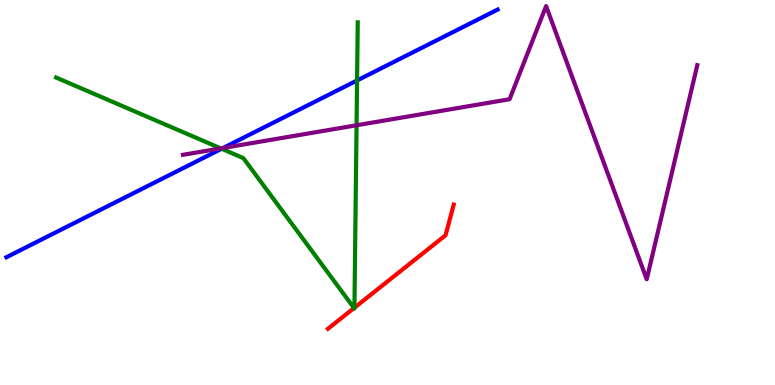[{'lines': ['blue', 'red'], 'intersections': []}, {'lines': ['green', 'red'], 'intersections': [{'x': 4.57, 'y': 2.0}, {'x': 4.57, 'y': 2.01}]}, {'lines': ['purple', 'red'], 'intersections': []}, {'lines': ['blue', 'green'], 'intersections': [{'x': 2.86, 'y': 6.14}, {'x': 4.61, 'y': 7.91}]}, {'lines': ['blue', 'purple'], 'intersections': [{'x': 2.88, 'y': 6.16}]}, {'lines': ['green', 'purple'], 'intersections': [{'x': 2.85, 'y': 6.15}, {'x': 4.6, 'y': 6.75}]}]